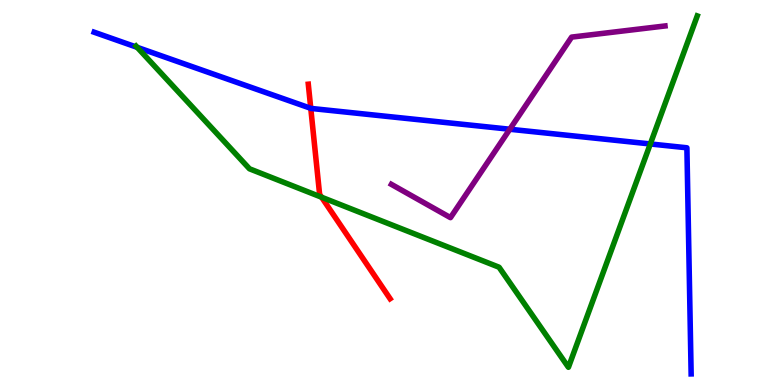[{'lines': ['blue', 'red'], 'intersections': [{'x': 4.01, 'y': 7.19}]}, {'lines': ['green', 'red'], 'intersections': [{'x': 4.15, 'y': 4.88}]}, {'lines': ['purple', 'red'], 'intersections': []}, {'lines': ['blue', 'green'], 'intersections': [{'x': 1.77, 'y': 8.77}, {'x': 8.39, 'y': 6.26}]}, {'lines': ['blue', 'purple'], 'intersections': [{'x': 6.58, 'y': 6.64}]}, {'lines': ['green', 'purple'], 'intersections': []}]